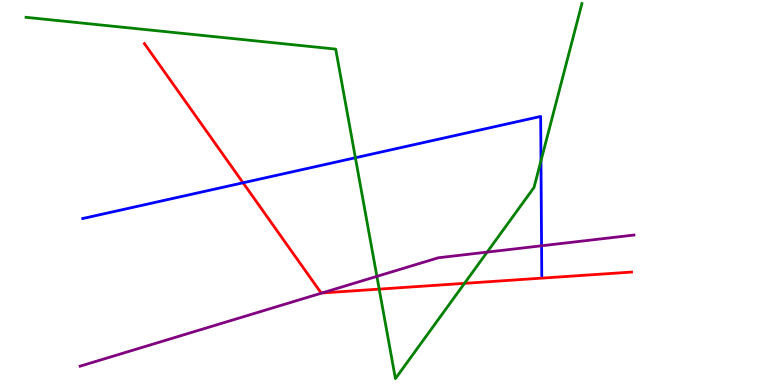[{'lines': ['blue', 'red'], 'intersections': [{'x': 3.14, 'y': 5.25}]}, {'lines': ['green', 'red'], 'intersections': [{'x': 4.89, 'y': 2.49}, {'x': 5.99, 'y': 2.64}]}, {'lines': ['purple', 'red'], 'intersections': [{'x': 4.15, 'y': 2.39}]}, {'lines': ['blue', 'green'], 'intersections': [{'x': 4.59, 'y': 5.9}, {'x': 6.98, 'y': 5.82}]}, {'lines': ['blue', 'purple'], 'intersections': [{'x': 6.99, 'y': 3.62}]}, {'lines': ['green', 'purple'], 'intersections': [{'x': 4.86, 'y': 2.82}, {'x': 6.29, 'y': 3.45}]}]